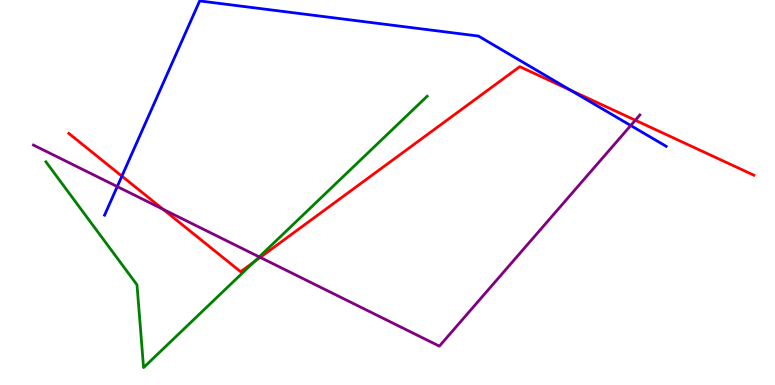[{'lines': ['blue', 'red'], 'intersections': [{'x': 1.57, 'y': 5.42}, {'x': 7.36, 'y': 7.66}]}, {'lines': ['green', 'red'], 'intersections': [{'x': 3.28, 'y': 3.19}]}, {'lines': ['purple', 'red'], 'intersections': [{'x': 2.1, 'y': 4.56}, {'x': 3.36, 'y': 3.31}, {'x': 8.2, 'y': 6.88}]}, {'lines': ['blue', 'green'], 'intersections': []}, {'lines': ['blue', 'purple'], 'intersections': [{'x': 1.51, 'y': 5.15}, {'x': 8.14, 'y': 6.74}]}, {'lines': ['green', 'purple'], 'intersections': [{'x': 3.34, 'y': 3.33}]}]